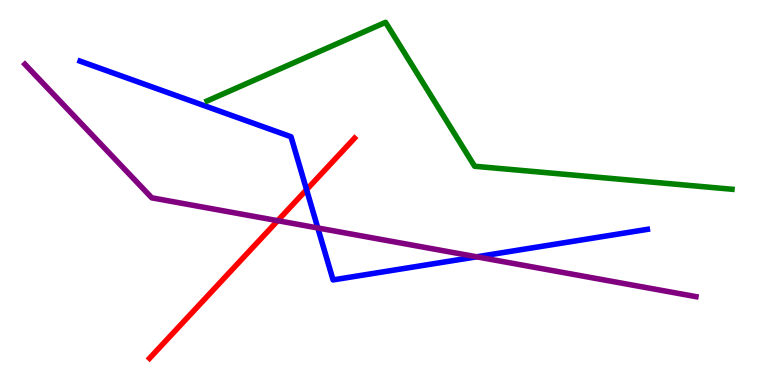[{'lines': ['blue', 'red'], 'intersections': [{'x': 3.96, 'y': 5.07}]}, {'lines': ['green', 'red'], 'intersections': []}, {'lines': ['purple', 'red'], 'intersections': [{'x': 3.58, 'y': 4.27}]}, {'lines': ['blue', 'green'], 'intersections': []}, {'lines': ['blue', 'purple'], 'intersections': [{'x': 4.1, 'y': 4.08}, {'x': 6.15, 'y': 3.33}]}, {'lines': ['green', 'purple'], 'intersections': []}]